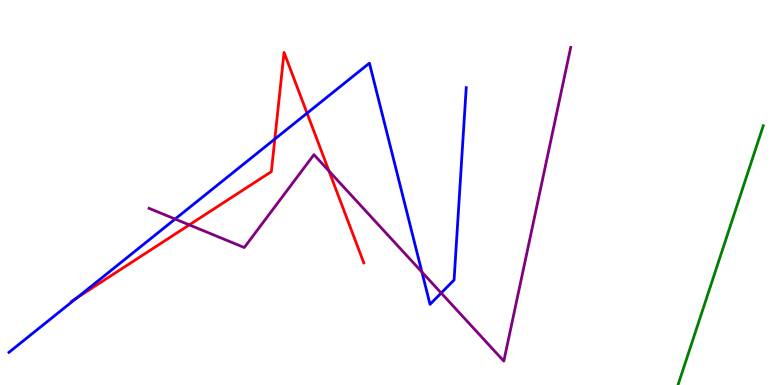[{'lines': ['blue', 'red'], 'intersections': [{'x': 0.993, 'y': 2.26}, {'x': 3.55, 'y': 6.39}, {'x': 3.96, 'y': 7.06}]}, {'lines': ['green', 'red'], 'intersections': []}, {'lines': ['purple', 'red'], 'intersections': [{'x': 2.44, 'y': 4.16}, {'x': 4.25, 'y': 5.56}]}, {'lines': ['blue', 'green'], 'intersections': []}, {'lines': ['blue', 'purple'], 'intersections': [{'x': 2.26, 'y': 4.31}, {'x': 5.44, 'y': 2.93}, {'x': 5.69, 'y': 2.39}]}, {'lines': ['green', 'purple'], 'intersections': []}]